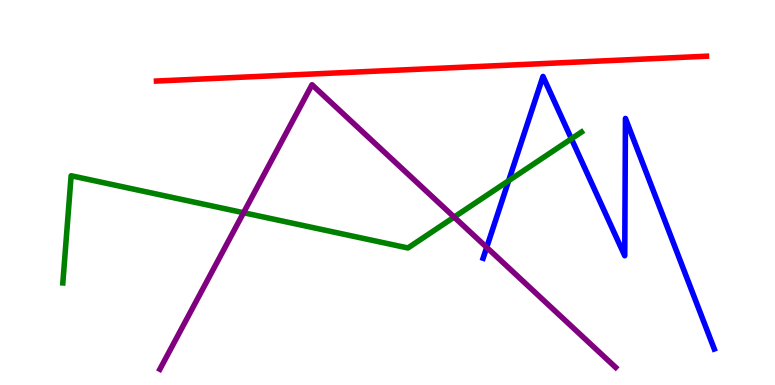[{'lines': ['blue', 'red'], 'intersections': []}, {'lines': ['green', 'red'], 'intersections': []}, {'lines': ['purple', 'red'], 'intersections': []}, {'lines': ['blue', 'green'], 'intersections': [{'x': 6.56, 'y': 5.31}, {'x': 7.37, 'y': 6.4}]}, {'lines': ['blue', 'purple'], 'intersections': [{'x': 6.28, 'y': 3.57}]}, {'lines': ['green', 'purple'], 'intersections': [{'x': 3.14, 'y': 4.47}, {'x': 5.86, 'y': 4.36}]}]